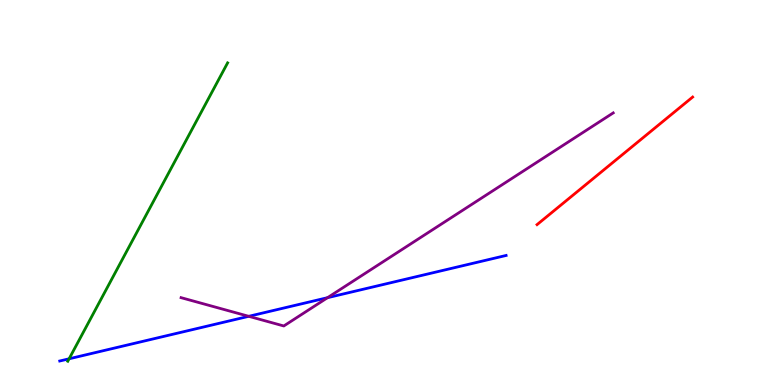[{'lines': ['blue', 'red'], 'intersections': []}, {'lines': ['green', 'red'], 'intersections': []}, {'lines': ['purple', 'red'], 'intersections': []}, {'lines': ['blue', 'green'], 'intersections': [{'x': 0.892, 'y': 0.681}]}, {'lines': ['blue', 'purple'], 'intersections': [{'x': 3.21, 'y': 1.78}, {'x': 4.23, 'y': 2.27}]}, {'lines': ['green', 'purple'], 'intersections': []}]